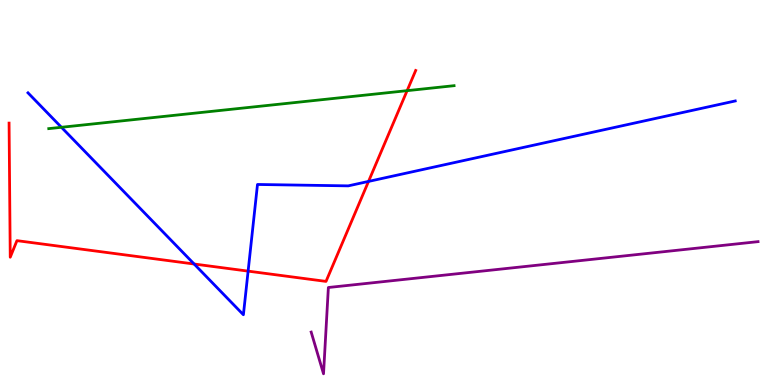[{'lines': ['blue', 'red'], 'intersections': [{'x': 2.51, 'y': 3.14}, {'x': 3.2, 'y': 2.96}, {'x': 4.76, 'y': 5.29}]}, {'lines': ['green', 'red'], 'intersections': [{'x': 5.25, 'y': 7.65}]}, {'lines': ['purple', 'red'], 'intersections': []}, {'lines': ['blue', 'green'], 'intersections': [{'x': 0.793, 'y': 6.69}]}, {'lines': ['blue', 'purple'], 'intersections': []}, {'lines': ['green', 'purple'], 'intersections': []}]